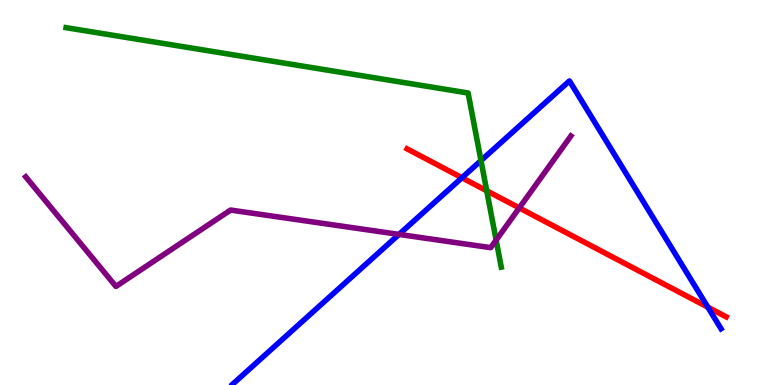[{'lines': ['blue', 'red'], 'intersections': [{'x': 5.96, 'y': 5.38}, {'x': 9.13, 'y': 2.02}]}, {'lines': ['green', 'red'], 'intersections': [{'x': 6.28, 'y': 5.04}]}, {'lines': ['purple', 'red'], 'intersections': [{'x': 6.7, 'y': 4.6}]}, {'lines': ['blue', 'green'], 'intersections': [{'x': 6.21, 'y': 5.83}]}, {'lines': ['blue', 'purple'], 'intersections': [{'x': 5.15, 'y': 3.91}]}, {'lines': ['green', 'purple'], 'intersections': [{'x': 6.4, 'y': 3.76}]}]